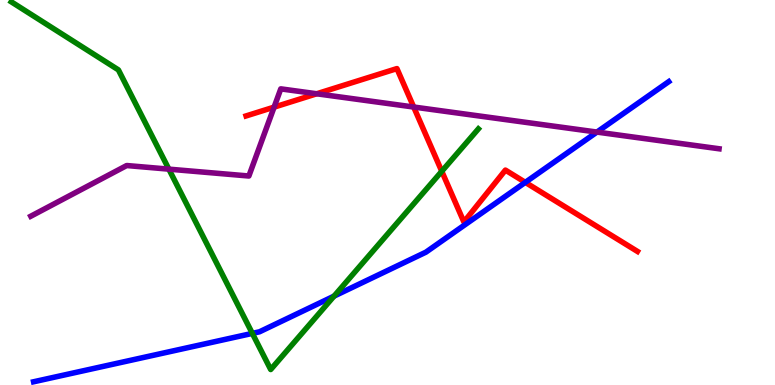[{'lines': ['blue', 'red'], 'intersections': [{'x': 6.78, 'y': 5.26}]}, {'lines': ['green', 'red'], 'intersections': [{'x': 5.7, 'y': 5.55}]}, {'lines': ['purple', 'red'], 'intersections': [{'x': 3.54, 'y': 7.22}, {'x': 4.09, 'y': 7.56}, {'x': 5.34, 'y': 7.22}]}, {'lines': ['blue', 'green'], 'intersections': [{'x': 3.26, 'y': 1.34}, {'x': 4.31, 'y': 2.31}]}, {'lines': ['blue', 'purple'], 'intersections': [{'x': 7.7, 'y': 6.57}]}, {'lines': ['green', 'purple'], 'intersections': [{'x': 2.18, 'y': 5.61}]}]